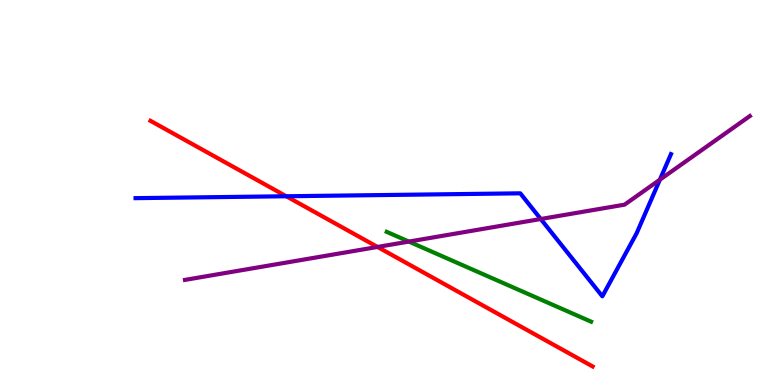[{'lines': ['blue', 'red'], 'intersections': [{'x': 3.69, 'y': 4.9}]}, {'lines': ['green', 'red'], 'intersections': []}, {'lines': ['purple', 'red'], 'intersections': [{'x': 4.87, 'y': 3.59}]}, {'lines': ['blue', 'green'], 'intersections': []}, {'lines': ['blue', 'purple'], 'intersections': [{'x': 6.98, 'y': 4.31}, {'x': 8.51, 'y': 5.33}]}, {'lines': ['green', 'purple'], 'intersections': [{'x': 5.28, 'y': 3.73}]}]